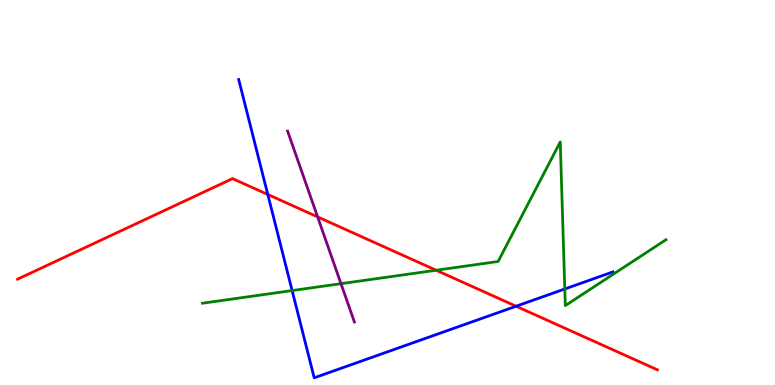[{'lines': ['blue', 'red'], 'intersections': [{'x': 3.46, 'y': 4.95}, {'x': 6.66, 'y': 2.05}]}, {'lines': ['green', 'red'], 'intersections': [{'x': 5.63, 'y': 2.98}]}, {'lines': ['purple', 'red'], 'intersections': [{'x': 4.1, 'y': 4.37}]}, {'lines': ['blue', 'green'], 'intersections': [{'x': 3.77, 'y': 2.45}, {'x': 7.29, 'y': 2.49}]}, {'lines': ['blue', 'purple'], 'intersections': []}, {'lines': ['green', 'purple'], 'intersections': [{'x': 4.4, 'y': 2.63}]}]